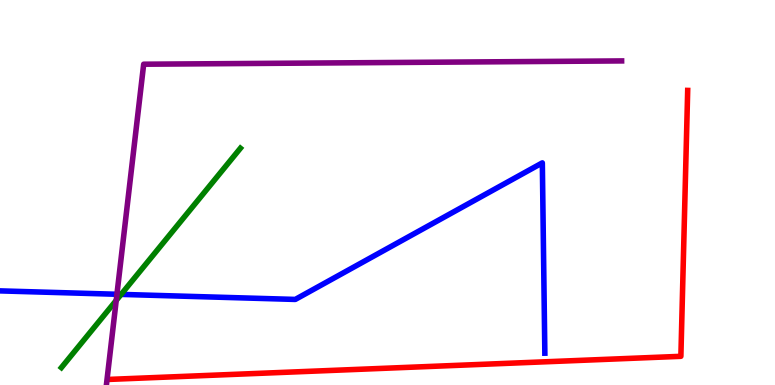[{'lines': ['blue', 'red'], 'intersections': []}, {'lines': ['green', 'red'], 'intersections': []}, {'lines': ['purple', 'red'], 'intersections': []}, {'lines': ['blue', 'green'], 'intersections': [{'x': 1.56, 'y': 2.35}]}, {'lines': ['blue', 'purple'], 'intersections': [{'x': 1.51, 'y': 2.36}]}, {'lines': ['green', 'purple'], 'intersections': [{'x': 1.5, 'y': 2.2}]}]